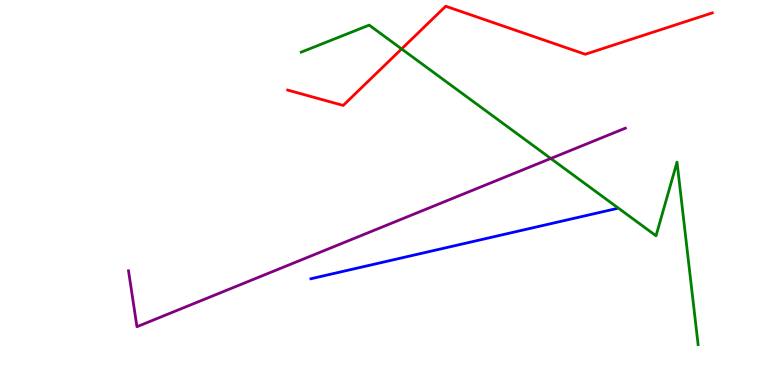[{'lines': ['blue', 'red'], 'intersections': []}, {'lines': ['green', 'red'], 'intersections': [{'x': 5.18, 'y': 8.73}]}, {'lines': ['purple', 'red'], 'intersections': []}, {'lines': ['blue', 'green'], 'intersections': []}, {'lines': ['blue', 'purple'], 'intersections': []}, {'lines': ['green', 'purple'], 'intersections': [{'x': 7.11, 'y': 5.88}]}]